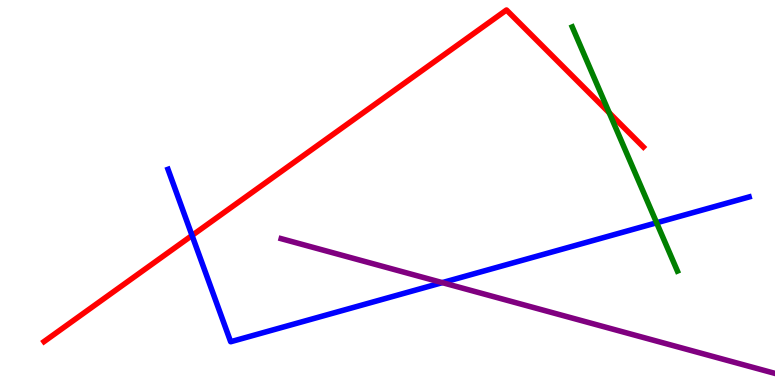[{'lines': ['blue', 'red'], 'intersections': [{'x': 2.48, 'y': 3.88}]}, {'lines': ['green', 'red'], 'intersections': [{'x': 7.86, 'y': 7.07}]}, {'lines': ['purple', 'red'], 'intersections': []}, {'lines': ['blue', 'green'], 'intersections': [{'x': 8.47, 'y': 4.21}]}, {'lines': ['blue', 'purple'], 'intersections': [{'x': 5.71, 'y': 2.66}]}, {'lines': ['green', 'purple'], 'intersections': []}]